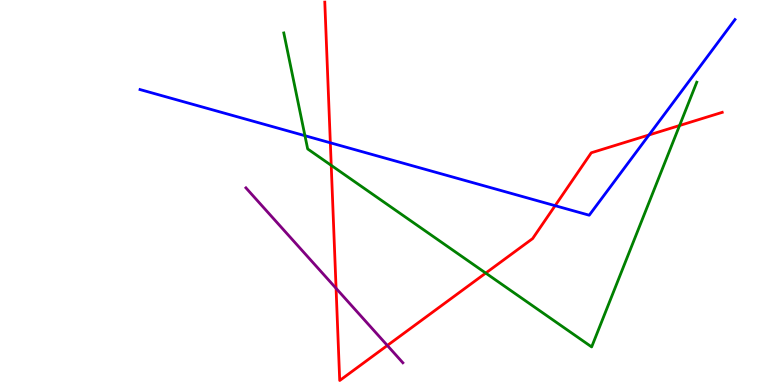[{'lines': ['blue', 'red'], 'intersections': [{'x': 4.26, 'y': 6.29}, {'x': 7.16, 'y': 4.66}, {'x': 8.37, 'y': 6.49}]}, {'lines': ['green', 'red'], 'intersections': [{'x': 4.27, 'y': 5.7}, {'x': 6.27, 'y': 2.91}, {'x': 8.77, 'y': 6.74}]}, {'lines': ['purple', 'red'], 'intersections': [{'x': 4.34, 'y': 2.51}, {'x': 5.0, 'y': 1.03}]}, {'lines': ['blue', 'green'], 'intersections': [{'x': 3.93, 'y': 6.48}]}, {'lines': ['blue', 'purple'], 'intersections': []}, {'lines': ['green', 'purple'], 'intersections': []}]